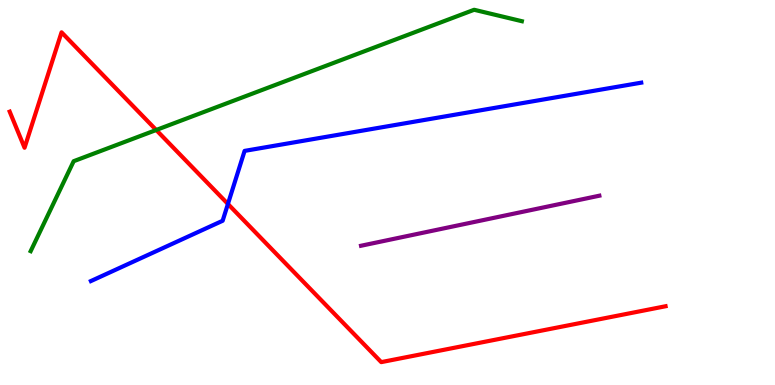[{'lines': ['blue', 'red'], 'intersections': [{'x': 2.94, 'y': 4.7}]}, {'lines': ['green', 'red'], 'intersections': [{'x': 2.02, 'y': 6.62}]}, {'lines': ['purple', 'red'], 'intersections': []}, {'lines': ['blue', 'green'], 'intersections': []}, {'lines': ['blue', 'purple'], 'intersections': []}, {'lines': ['green', 'purple'], 'intersections': []}]